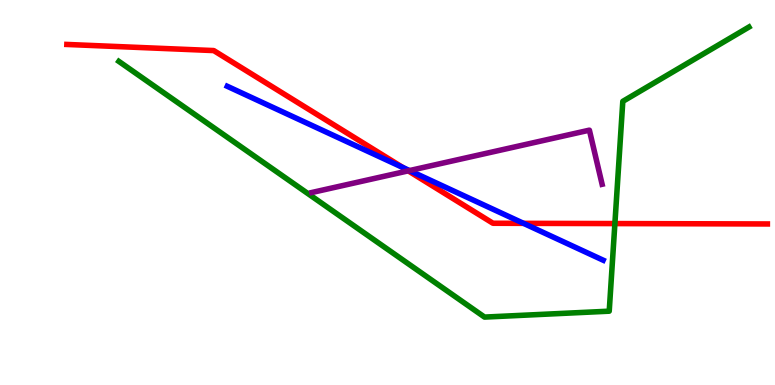[{'lines': ['blue', 'red'], 'intersections': [{'x': 5.2, 'y': 5.65}, {'x': 6.76, 'y': 4.2}]}, {'lines': ['green', 'red'], 'intersections': [{'x': 7.93, 'y': 4.19}]}, {'lines': ['purple', 'red'], 'intersections': [{'x': 5.27, 'y': 5.56}]}, {'lines': ['blue', 'green'], 'intersections': []}, {'lines': ['blue', 'purple'], 'intersections': [{'x': 5.28, 'y': 5.57}]}, {'lines': ['green', 'purple'], 'intersections': []}]